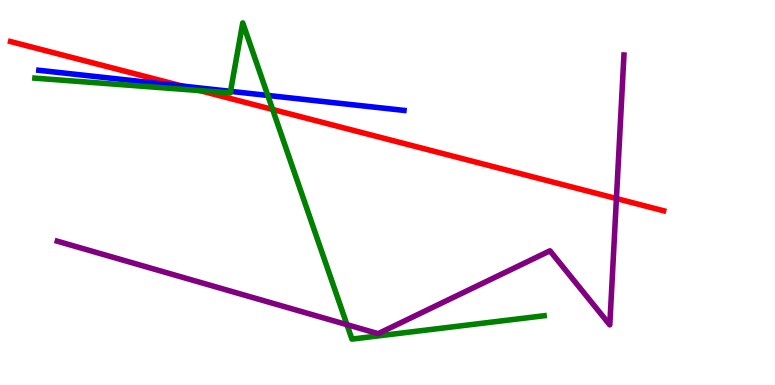[{'lines': ['blue', 'red'], 'intersections': [{'x': 2.35, 'y': 7.77}]}, {'lines': ['green', 'red'], 'intersections': [{'x': 2.58, 'y': 7.65}, {'x': 3.52, 'y': 7.16}]}, {'lines': ['purple', 'red'], 'intersections': [{'x': 7.95, 'y': 4.84}]}, {'lines': ['blue', 'green'], 'intersections': [{'x': 2.97, 'y': 7.63}, {'x': 3.46, 'y': 7.52}]}, {'lines': ['blue', 'purple'], 'intersections': []}, {'lines': ['green', 'purple'], 'intersections': [{'x': 4.48, 'y': 1.57}]}]